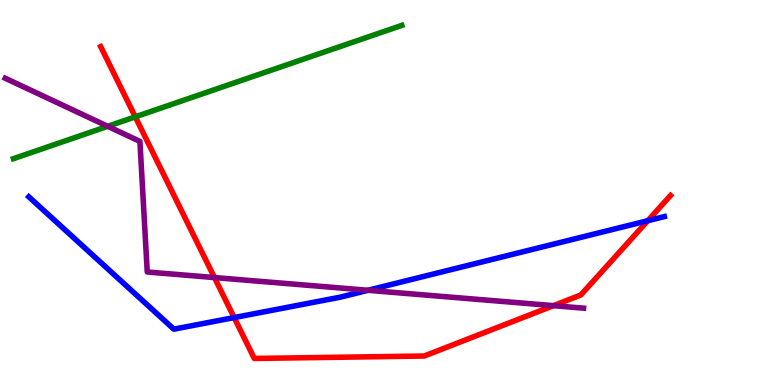[{'lines': ['blue', 'red'], 'intersections': [{'x': 3.02, 'y': 1.75}, {'x': 8.36, 'y': 4.27}]}, {'lines': ['green', 'red'], 'intersections': [{'x': 1.75, 'y': 6.96}]}, {'lines': ['purple', 'red'], 'intersections': [{'x': 2.77, 'y': 2.79}, {'x': 7.14, 'y': 2.06}]}, {'lines': ['blue', 'green'], 'intersections': []}, {'lines': ['blue', 'purple'], 'intersections': [{'x': 4.75, 'y': 2.46}]}, {'lines': ['green', 'purple'], 'intersections': [{'x': 1.39, 'y': 6.72}]}]